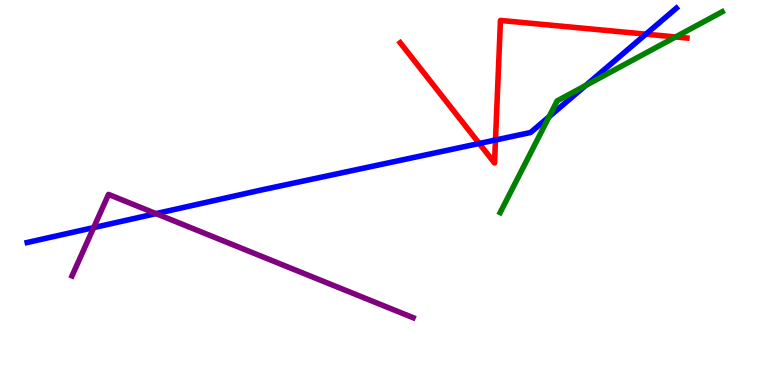[{'lines': ['blue', 'red'], 'intersections': [{'x': 6.18, 'y': 6.27}, {'x': 6.39, 'y': 6.36}, {'x': 8.33, 'y': 9.11}]}, {'lines': ['green', 'red'], 'intersections': [{'x': 8.72, 'y': 9.04}]}, {'lines': ['purple', 'red'], 'intersections': []}, {'lines': ['blue', 'green'], 'intersections': [{'x': 7.08, 'y': 6.97}, {'x': 7.56, 'y': 7.78}]}, {'lines': ['blue', 'purple'], 'intersections': [{'x': 1.21, 'y': 4.09}, {'x': 2.01, 'y': 4.45}]}, {'lines': ['green', 'purple'], 'intersections': []}]